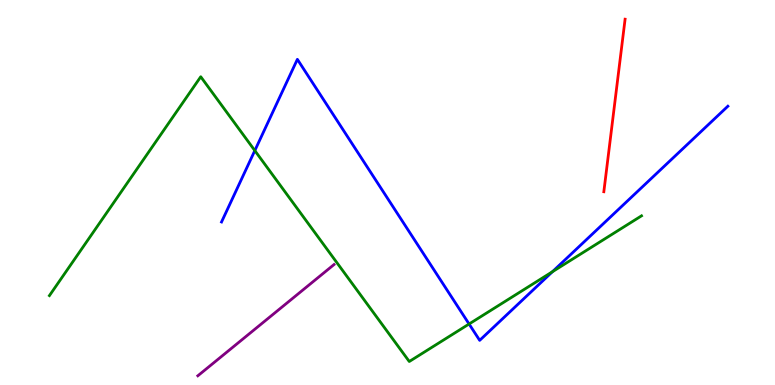[{'lines': ['blue', 'red'], 'intersections': []}, {'lines': ['green', 'red'], 'intersections': []}, {'lines': ['purple', 'red'], 'intersections': []}, {'lines': ['blue', 'green'], 'intersections': [{'x': 3.29, 'y': 6.09}, {'x': 6.05, 'y': 1.58}, {'x': 7.13, 'y': 2.94}]}, {'lines': ['blue', 'purple'], 'intersections': []}, {'lines': ['green', 'purple'], 'intersections': []}]